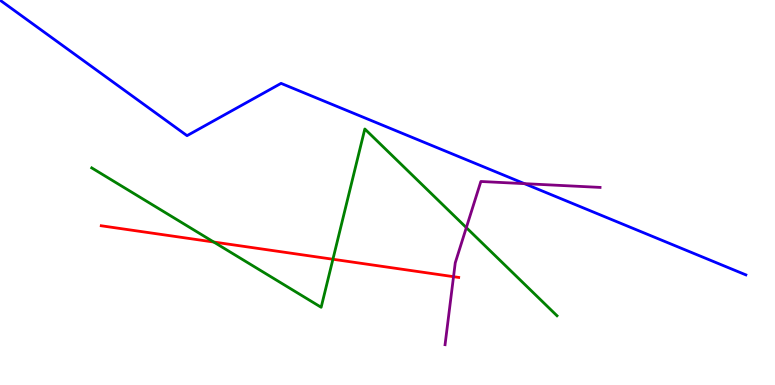[{'lines': ['blue', 'red'], 'intersections': []}, {'lines': ['green', 'red'], 'intersections': [{'x': 2.76, 'y': 3.71}, {'x': 4.3, 'y': 3.27}]}, {'lines': ['purple', 'red'], 'intersections': [{'x': 5.85, 'y': 2.81}]}, {'lines': ['blue', 'green'], 'intersections': []}, {'lines': ['blue', 'purple'], 'intersections': [{'x': 6.77, 'y': 5.23}]}, {'lines': ['green', 'purple'], 'intersections': [{'x': 6.02, 'y': 4.09}]}]